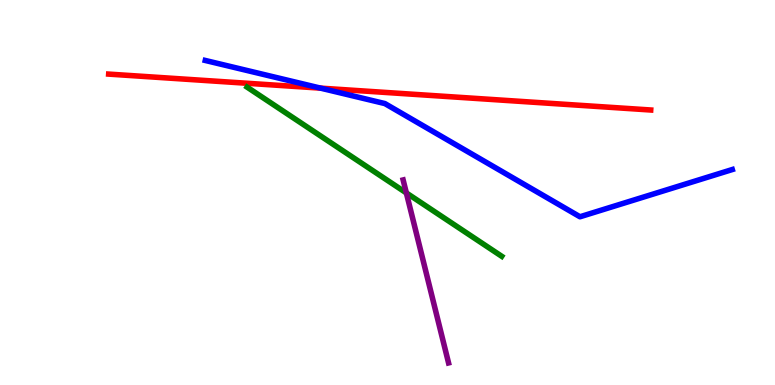[{'lines': ['blue', 'red'], 'intersections': [{'x': 4.14, 'y': 7.71}]}, {'lines': ['green', 'red'], 'intersections': []}, {'lines': ['purple', 'red'], 'intersections': []}, {'lines': ['blue', 'green'], 'intersections': []}, {'lines': ['blue', 'purple'], 'intersections': []}, {'lines': ['green', 'purple'], 'intersections': [{'x': 5.24, 'y': 4.99}]}]